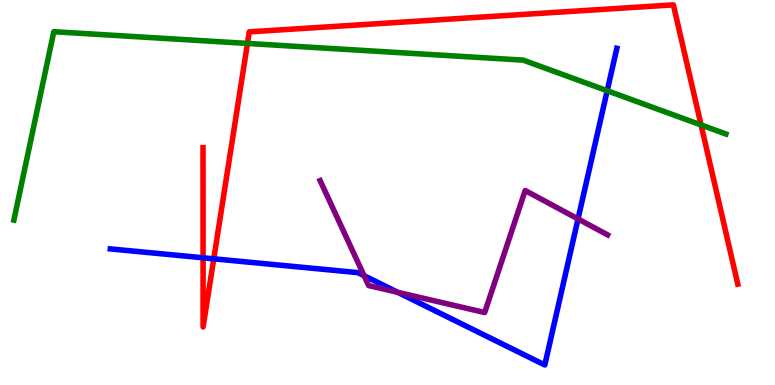[{'lines': ['blue', 'red'], 'intersections': [{'x': 2.62, 'y': 3.3}, {'x': 2.76, 'y': 3.28}]}, {'lines': ['green', 'red'], 'intersections': [{'x': 3.19, 'y': 8.87}, {'x': 9.05, 'y': 6.75}]}, {'lines': ['purple', 'red'], 'intersections': []}, {'lines': ['blue', 'green'], 'intersections': [{'x': 7.83, 'y': 7.64}]}, {'lines': ['blue', 'purple'], 'intersections': [{'x': 4.7, 'y': 2.84}, {'x': 5.13, 'y': 2.41}, {'x': 7.46, 'y': 4.31}]}, {'lines': ['green', 'purple'], 'intersections': []}]